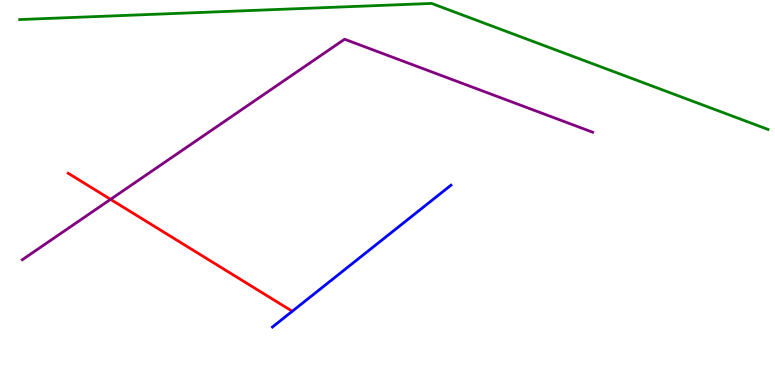[{'lines': ['blue', 'red'], 'intersections': []}, {'lines': ['green', 'red'], 'intersections': []}, {'lines': ['purple', 'red'], 'intersections': [{'x': 1.43, 'y': 4.82}]}, {'lines': ['blue', 'green'], 'intersections': []}, {'lines': ['blue', 'purple'], 'intersections': []}, {'lines': ['green', 'purple'], 'intersections': []}]